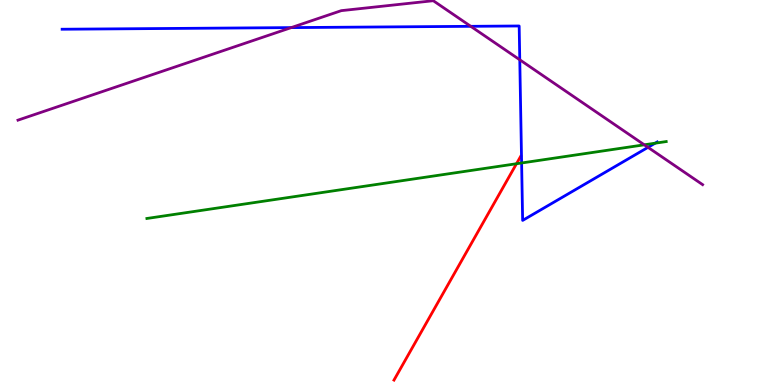[{'lines': ['blue', 'red'], 'intersections': []}, {'lines': ['green', 'red'], 'intersections': [{'x': 6.66, 'y': 5.75}]}, {'lines': ['purple', 'red'], 'intersections': []}, {'lines': ['blue', 'green'], 'intersections': [{'x': 6.73, 'y': 5.77}, {'x': 8.45, 'y': 6.28}]}, {'lines': ['blue', 'purple'], 'intersections': [{'x': 3.76, 'y': 9.28}, {'x': 6.07, 'y': 9.32}, {'x': 6.71, 'y': 8.45}, {'x': 8.36, 'y': 6.17}]}, {'lines': ['green', 'purple'], 'intersections': [{'x': 8.31, 'y': 6.24}]}]